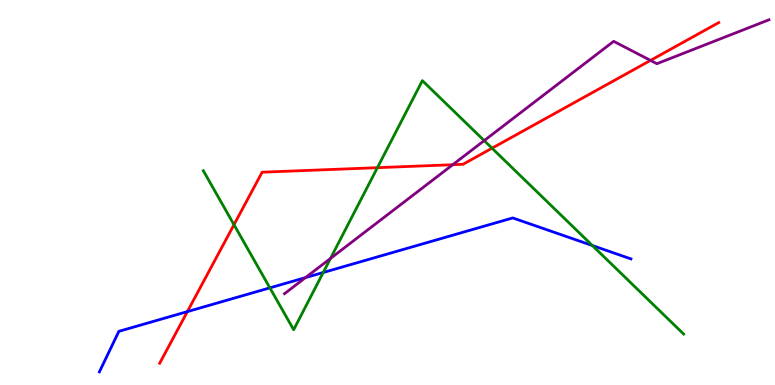[{'lines': ['blue', 'red'], 'intersections': [{'x': 2.42, 'y': 1.91}]}, {'lines': ['green', 'red'], 'intersections': [{'x': 3.02, 'y': 4.16}, {'x': 4.87, 'y': 5.64}, {'x': 6.35, 'y': 6.15}]}, {'lines': ['purple', 'red'], 'intersections': [{'x': 5.84, 'y': 5.72}, {'x': 8.39, 'y': 8.43}]}, {'lines': ['blue', 'green'], 'intersections': [{'x': 3.48, 'y': 2.52}, {'x': 4.17, 'y': 2.92}, {'x': 7.64, 'y': 3.62}]}, {'lines': ['blue', 'purple'], 'intersections': [{'x': 3.94, 'y': 2.79}]}, {'lines': ['green', 'purple'], 'intersections': [{'x': 4.26, 'y': 3.29}, {'x': 6.25, 'y': 6.35}]}]